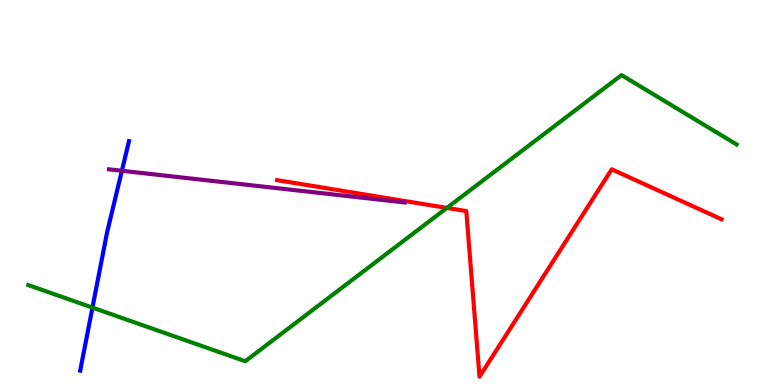[{'lines': ['blue', 'red'], 'intersections': []}, {'lines': ['green', 'red'], 'intersections': [{'x': 5.77, 'y': 4.6}]}, {'lines': ['purple', 'red'], 'intersections': []}, {'lines': ['blue', 'green'], 'intersections': [{'x': 1.19, 'y': 2.01}]}, {'lines': ['blue', 'purple'], 'intersections': [{'x': 1.57, 'y': 5.56}]}, {'lines': ['green', 'purple'], 'intersections': []}]